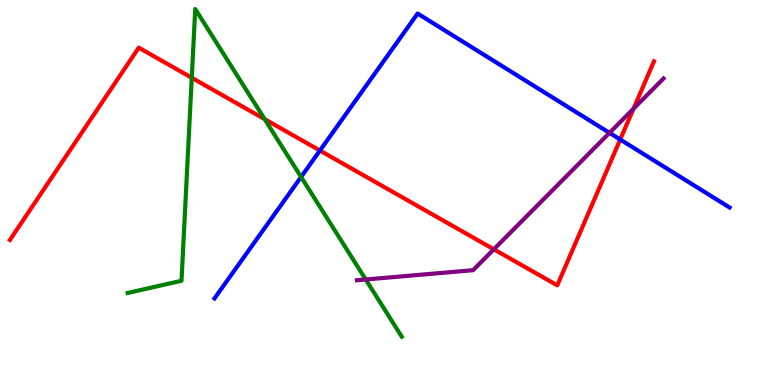[{'lines': ['blue', 'red'], 'intersections': [{'x': 4.13, 'y': 6.09}, {'x': 8.0, 'y': 6.38}]}, {'lines': ['green', 'red'], 'intersections': [{'x': 2.47, 'y': 7.98}, {'x': 3.41, 'y': 6.9}]}, {'lines': ['purple', 'red'], 'intersections': [{'x': 6.37, 'y': 3.52}, {'x': 8.17, 'y': 7.18}]}, {'lines': ['blue', 'green'], 'intersections': [{'x': 3.88, 'y': 5.4}]}, {'lines': ['blue', 'purple'], 'intersections': [{'x': 7.86, 'y': 6.55}]}, {'lines': ['green', 'purple'], 'intersections': [{'x': 4.72, 'y': 2.74}]}]